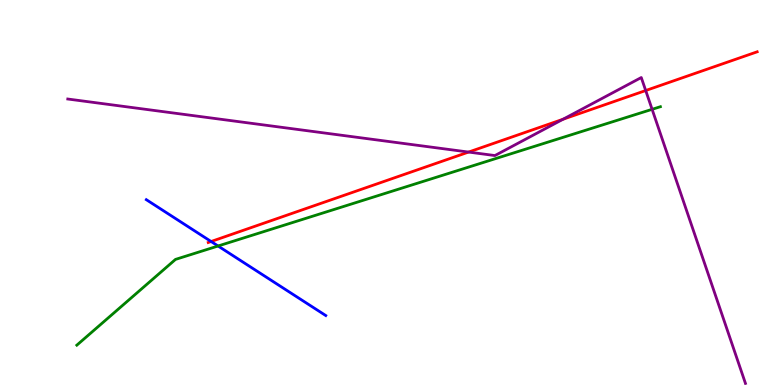[{'lines': ['blue', 'red'], 'intersections': [{'x': 2.72, 'y': 3.73}]}, {'lines': ['green', 'red'], 'intersections': []}, {'lines': ['purple', 'red'], 'intersections': [{'x': 6.05, 'y': 6.05}, {'x': 7.26, 'y': 6.9}, {'x': 8.33, 'y': 7.65}]}, {'lines': ['blue', 'green'], 'intersections': [{'x': 2.81, 'y': 3.61}]}, {'lines': ['blue', 'purple'], 'intersections': []}, {'lines': ['green', 'purple'], 'intersections': [{'x': 8.41, 'y': 7.16}]}]